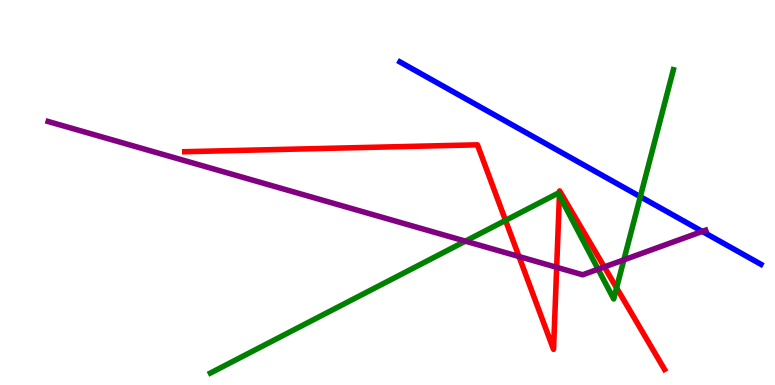[{'lines': ['blue', 'red'], 'intersections': []}, {'lines': ['green', 'red'], 'intersections': [{'x': 6.52, 'y': 4.28}, {'x': 7.22, 'y': 4.92}, {'x': 7.96, 'y': 2.52}]}, {'lines': ['purple', 'red'], 'intersections': [{'x': 6.7, 'y': 3.34}, {'x': 7.18, 'y': 3.06}, {'x': 7.8, 'y': 3.07}]}, {'lines': ['blue', 'green'], 'intersections': [{'x': 8.26, 'y': 4.89}]}, {'lines': ['blue', 'purple'], 'intersections': [{'x': 9.06, 'y': 3.99}]}, {'lines': ['green', 'purple'], 'intersections': [{'x': 6.01, 'y': 3.74}, {'x': 7.72, 'y': 3.01}, {'x': 8.05, 'y': 3.25}]}]